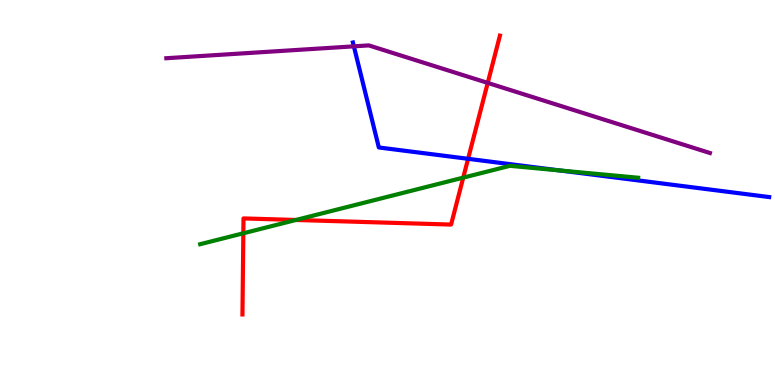[{'lines': ['blue', 'red'], 'intersections': [{'x': 6.04, 'y': 5.88}]}, {'lines': ['green', 'red'], 'intersections': [{'x': 3.14, 'y': 3.94}, {'x': 3.82, 'y': 4.29}, {'x': 5.98, 'y': 5.39}]}, {'lines': ['purple', 'red'], 'intersections': [{'x': 6.29, 'y': 7.85}]}, {'lines': ['blue', 'green'], 'intersections': [{'x': 7.22, 'y': 5.57}]}, {'lines': ['blue', 'purple'], 'intersections': [{'x': 4.57, 'y': 8.8}]}, {'lines': ['green', 'purple'], 'intersections': []}]